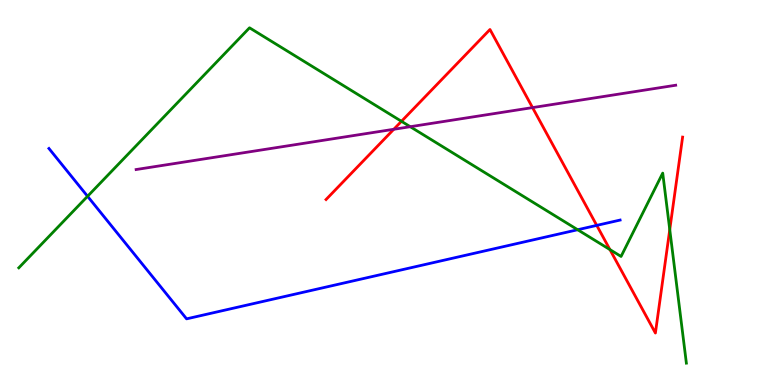[{'lines': ['blue', 'red'], 'intersections': [{'x': 7.7, 'y': 4.15}]}, {'lines': ['green', 'red'], 'intersections': [{'x': 5.18, 'y': 6.85}, {'x': 7.87, 'y': 3.52}, {'x': 8.64, 'y': 4.04}]}, {'lines': ['purple', 'red'], 'intersections': [{'x': 5.08, 'y': 6.64}, {'x': 6.87, 'y': 7.21}]}, {'lines': ['blue', 'green'], 'intersections': [{'x': 1.13, 'y': 4.9}, {'x': 7.45, 'y': 4.03}]}, {'lines': ['blue', 'purple'], 'intersections': []}, {'lines': ['green', 'purple'], 'intersections': [{'x': 5.29, 'y': 6.71}]}]